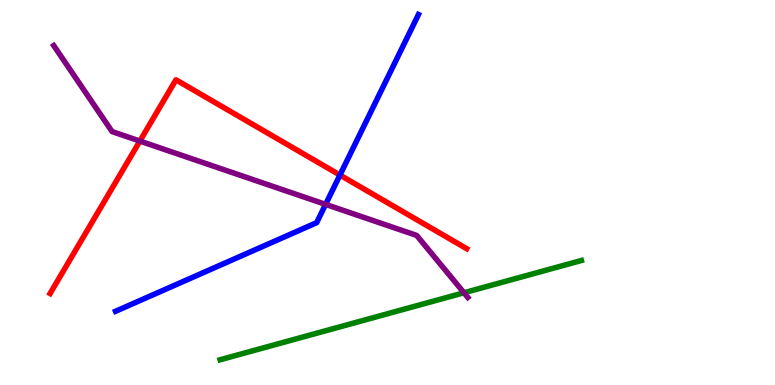[{'lines': ['blue', 'red'], 'intersections': [{'x': 4.39, 'y': 5.45}]}, {'lines': ['green', 'red'], 'intersections': []}, {'lines': ['purple', 'red'], 'intersections': [{'x': 1.8, 'y': 6.34}]}, {'lines': ['blue', 'green'], 'intersections': []}, {'lines': ['blue', 'purple'], 'intersections': [{'x': 4.2, 'y': 4.69}]}, {'lines': ['green', 'purple'], 'intersections': [{'x': 5.99, 'y': 2.4}]}]